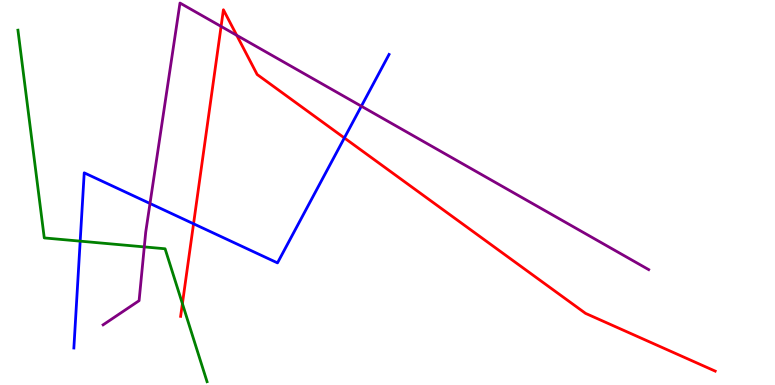[{'lines': ['blue', 'red'], 'intersections': [{'x': 2.5, 'y': 4.19}, {'x': 4.44, 'y': 6.42}]}, {'lines': ['green', 'red'], 'intersections': [{'x': 2.35, 'y': 2.11}]}, {'lines': ['purple', 'red'], 'intersections': [{'x': 2.85, 'y': 9.31}, {'x': 3.05, 'y': 9.08}]}, {'lines': ['blue', 'green'], 'intersections': [{'x': 1.03, 'y': 3.74}]}, {'lines': ['blue', 'purple'], 'intersections': [{'x': 1.94, 'y': 4.71}, {'x': 4.66, 'y': 7.24}]}, {'lines': ['green', 'purple'], 'intersections': [{'x': 1.86, 'y': 3.59}]}]